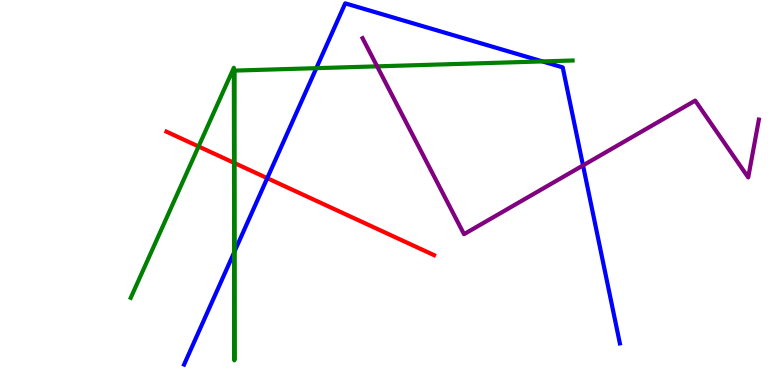[{'lines': ['blue', 'red'], 'intersections': [{'x': 3.45, 'y': 5.37}]}, {'lines': ['green', 'red'], 'intersections': [{'x': 2.56, 'y': 6.2}, {'x': 3.02, 'y': 5.77}, {'x': 3.03, 'y': 5.76}]}, {'lines': ['purple', 'red'], 'intersections': []}, {'lines': ['blue', 'green'], 'intersections': [{'x': 3.02, 'y': 3.45}, {'x': 3.03, 'y': 3.46}, {'x': 4.08, 'y': 8.23}, {'x': 7.0, 'y': 8.4}]}, {'lines': ['blue', 'purple'], 'intersections': [{'x': 7.52, 'y': 5.7}]}, {'lines': ['green', 'purple'], 'intersections': [{'x': 4.87, 'y': 8.28}]}]